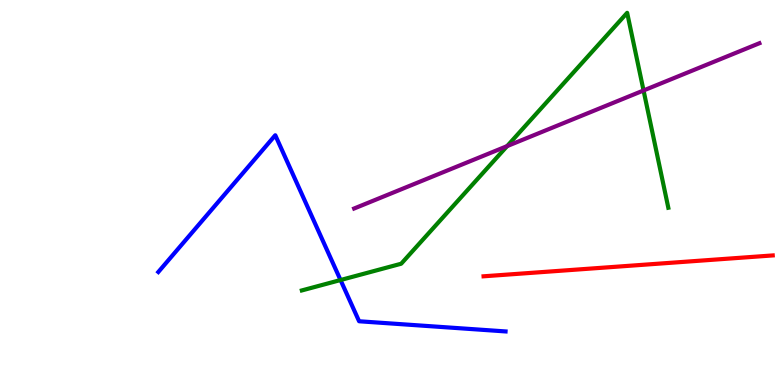[{'lines': ['blue', 'red'], 'intersections': []}, {'lines': ['green', 'red'], 'intersections': []}, {'lines': ['purple', 'red'], 'intersections': []}, {'lines': ['blue', 'green'], 'intersections': [{'x': 4.39, 'y': 2.73}]}, {'lines': ['blue', 'purple'], 'intersections': []}, {'lines': ['green', 'purple'], 'intersections': [{'x': 6.54, 'y': 6.2}, {'x': 8.3, 'y': 7.65}]}]